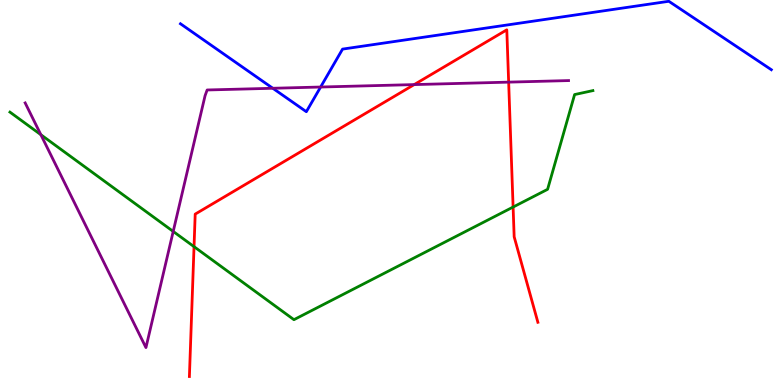[{'lines': ['blue', 'red'], 'intersections': []}, {'lines': ['green', 'red'], 'intersections': [{'x': 2.5, 'y': 3.59}, {'x': 6.62, 'y': 4.62}]}, {'lines': ['purple', 'red'], 'intersections': [{'x': 5.34, 'y': 7.8}, {'x': 6.56, 'y': 7.87}]}, {'lines': ['blue', 'green'], 'intersections': []}, {'lines': ['blue', 'purple'], 'intersections': [{'x': 3.52, 'y': 7.71}, {'x': 4.14, 'y': 7.74}]}, {'lines': ['green', 'purple'], 'intersections': [{'x': 0.527, 'y': 6.5}, {'x': 2.23, 'y': 3.99}]}]